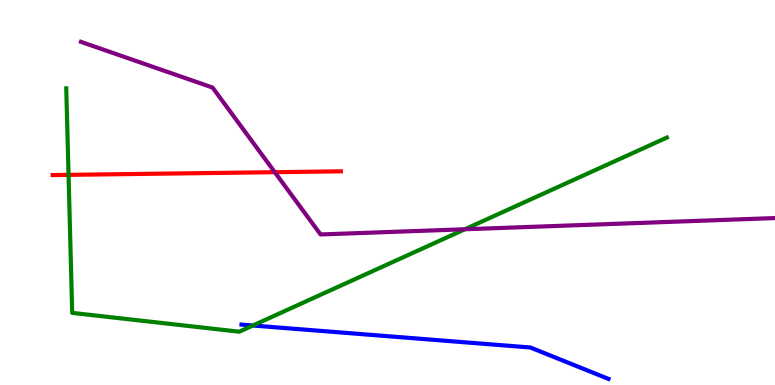[{'lines': ['blue', 'red'], 'intersections': []}, {'lines': ['green', 'red'], 'intersections': [{'x': 0.884, 'y': 5.46}]}, {'lines': ['purple', 'red'], 'intersections': [{'x': 3.55, 'y': 5.53}]}, {'lines': ['blue', 'green'], 'intersections': [{'x': 3.26, 'y': 1.55}]}, {'lines': ['blue', 'purple'], 'intersections': []}, {'lines': ['green', 'purple'], 'intersections': [{'x': 6.0, 'y': 4.05}]}]